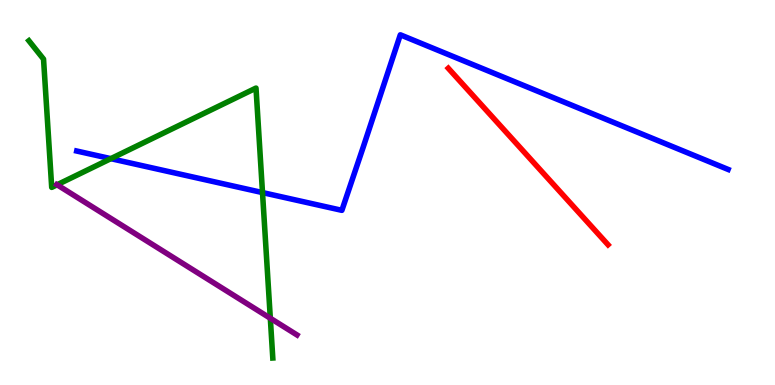[{'lines': ['blue', 'red'], 'intersections': []}, {'lines': ['green', 'red'], 'intersections': []}, {'lines': ['purple', 'red'], 'intersections': []}, {'lines': ['blue', 'green'], 'intersections': [{'x': 1.43, 'y': 5.88}, {'x': 3.39, 'y': 5.0}]}, {'lines': ['blue', 'purple'], 'intersections': []}, {'lines': ['green', 'purple'], 'intersections': [{'x': 0.736, 'y': 5.2}, {'x': 3.49, 'y': 1.73}]}]